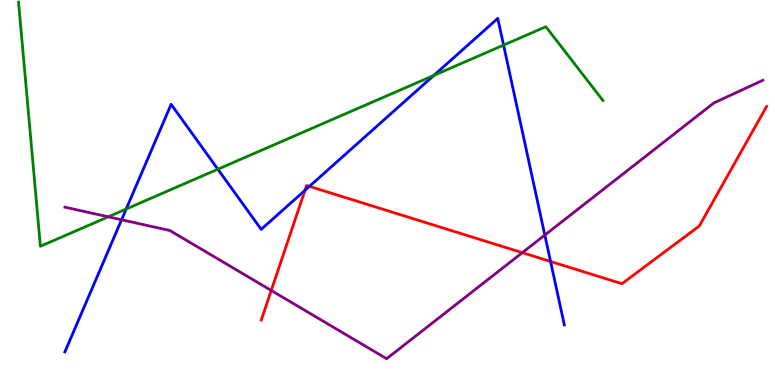[{'lines': ['blue', 'red'], 'intersections': [{'x': 3.94, 'y': 5.06}, {'x': 3.99, 'y': 5.16}, {'x': 7.1, 'y': 3.21}]}, {'lines': ['green', 'red'], 'intersections': []}, {'lines': ['purple', 'red'], 'intersections': [{'x': 3.5, 'y': 2.46}, {'x': 6.74, 'y': 3.44}]}, {'lines': ['blue', 'green'], 'intersections': [{'x': 1.63, 'y': 4.57}, {'x': 2.81, 'y': 5.6}, {'x': 5.6, 'y': 8.04}, {'x': 6.5, 'y': 8.83}]}, {'lines': ['blue', 'purple'], 'intersections': [{'x': 1.57, 'y': 4.29}, {'x': 7.03, 'y': 3.89}]}, {'lines': ['green', 'purple'], 'intersections': [{'x': 1.4, 'y': 4.37}]}]